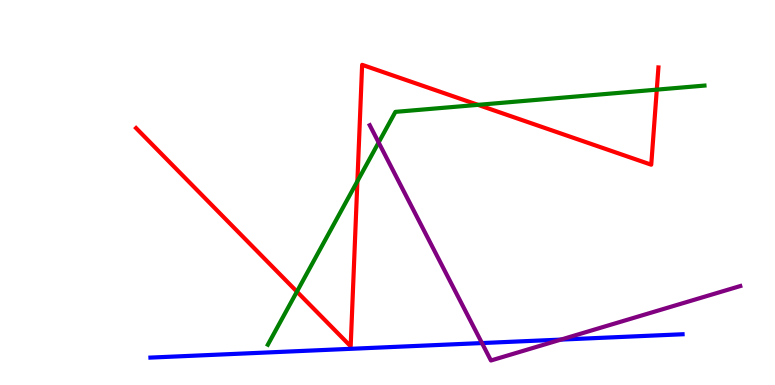[{'lines': ['blue', 'red'], 'intersections': []}, {'lines': ['green', 'red'], 'intersections': [{'x': 3.83, 'y': 2.43}, {'x': 4.61, 'y': 5.29}, {'x': 6.17, 'y': 7.28}, {'x': 8.47, 'y': 7.67}]}, {'lines': ['purple', 'red'], 'intersections': []}, {'lines': ['blue', 'green'], 'intersections': []}, {'lines': ['blue', 'purple'], 'intersections': [{'x': 6.22, 'y': 1.09}, {'x': 7.24, 'y': 1.18}]}, {'lines': ['green', 'purple'], 'intersections': [{'x': 4.89, 'y': 6.3}]}]